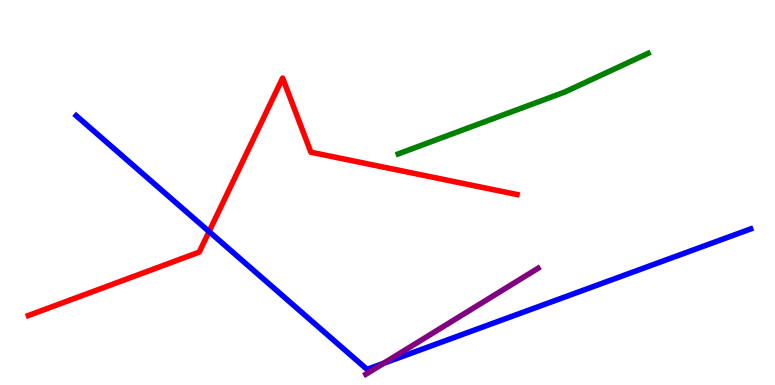[{'lines': ['blue', 'red'], 'intersections': [{'x': 2.7, 'y': 3.98}]}, {'lines': ['green', 'red'], 'intersections': []}, {'lines': ['purple', 'red'], 'intersections': []}, {'lines': ['blue', 'green'], 'intersections': []}, {'lines': ['blue', 'purple'], 'intersections': [{'x': 4.95, 'y': 0.563}]}, {'lines': ['green', 'purple'], 'intersections': []}]